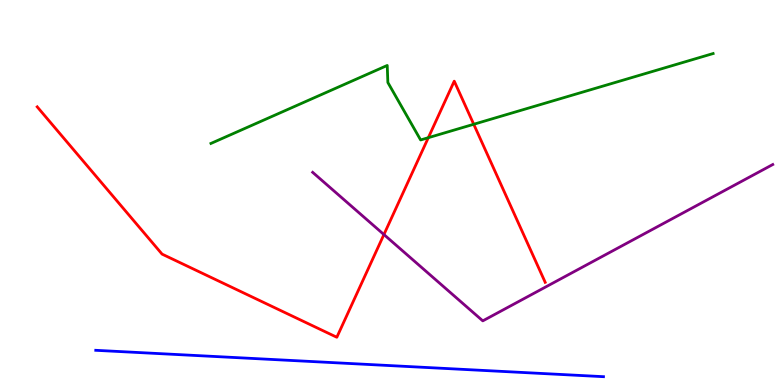[{'lines': ['blue', 'red'], 'intersections': []}, {'lines': ['green', 'red'], 'intersections': [{'x': 5.53, 'y': 6.42}, {'x': 6.11, 'y': 6.77}]}, {'lines': ['purple', 'red'], 'intersections': [{'x': 4.95, 'y': 3.91}]}, {'lines': ['blue', 'green'], 'intersections': []}, {'lines': ['blue', 'purple'], 'intersections': []}, {'lines': ['green', 'purple'], 'intersections': []}]